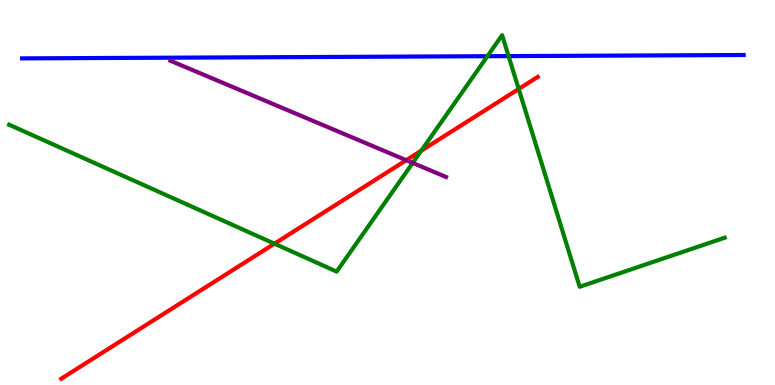[{'lines': ['blue', 'red'], 'intersections': []}, {'lines': ['green', 'red'], 'intersections': [{'x': 3.54, 'y': 3.67}, {'x': 5.44, 'y': 6.09}, {'x': 6.69, 'y': 7.69}]}, {'lines': ['purple', 'red'], 'intersections': [{'x': 5.24, 'y': 5.84}]}, {'lines': ['blue', 'green'], 'intersections': [{'x': 6.29, 'y': 8.54}, {'x': 6.56, 'y': 8.54}]}, {'lines': ['blue', 'purple'], 'intersections': []}, {'lines': ['green', 'purple'], 'intersections': [{'x': 5.33, 'y': 5.77}]}]